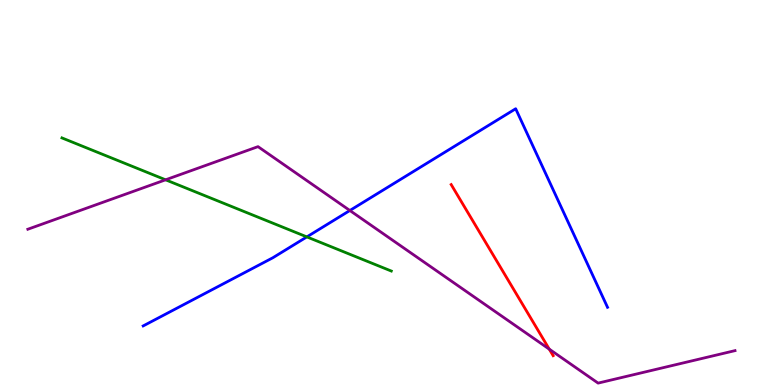[{'lines': ['blue', 'red'], 'intersections': []}, {'lines': ['green', 'red'], 'intersections': []}, {'lines': ['purple', 'red'], 'intersections': [{'x': 7.09, 'y': 0.931}]}, {'lines': ['blue', 'green'], 'intersections': [{'x': 3.96, 'y': 3.85}]}, {'lines': ['blue', 'purple'], 'intersections': [{'x': 4.51, 'y': 4.53}]}, {'lines': ['green', 'purple'], 'intersections': [{'x': 2.14, 'y': 5.33}]}]